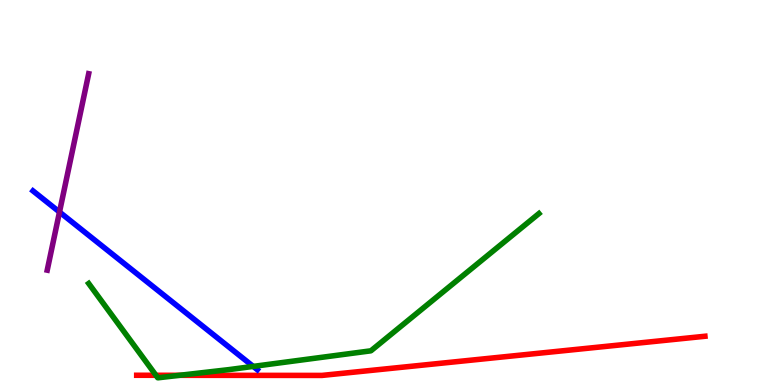[{'lines': ['blue', 'red'], 'intersections': []}, {'lines': ['green', 'red'], 'intersections': [{'x': 2.01, 'y': 0.252}, {'x': 2.32, 'y': 0.252}]}, {'lines': ['purple', 'red'], 'intersections': []}, {'lines': ['blue', 'green'], 'intersections': [{'x': 3.27, 'y': 0.483}]}, {'lines': ['blue', 'purple'], 'intersections': [{'x': 0.768, 'y': 4.49}]}, {'lines': ['green', 'purple'], 'intersections': []}]